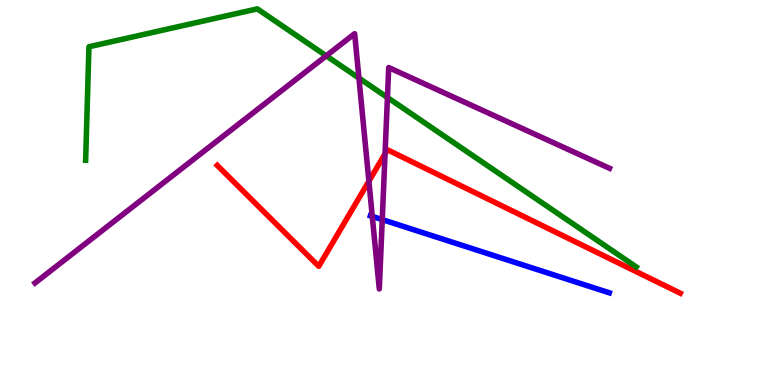[{'lines': ['blue', 'red'], 'intersections': []}, {'lines': ['green', 'red'], 'intersections': []}, {'lines': ['purple', 'red'], 'intersections': [{'x': 4.76, 'y': 5.29}, {'x': 4.97, 'y': 6.01}]}, {'lines': ['blue', 'green'], 'intersections': []}, {'lines': ['blue', 'purple'], 'intersections': [{'x': 4.8, 'y': 4.38}, {'x': 4.93, 'y': 4.3}]}, {'lines': ['green', 'purple'], 'intersections': [{'x': 4.21, 'y': 8.55}, {'x': 4.63, 'y': 7.97}, {'x': 5.0, 'y': 7.47}]}]